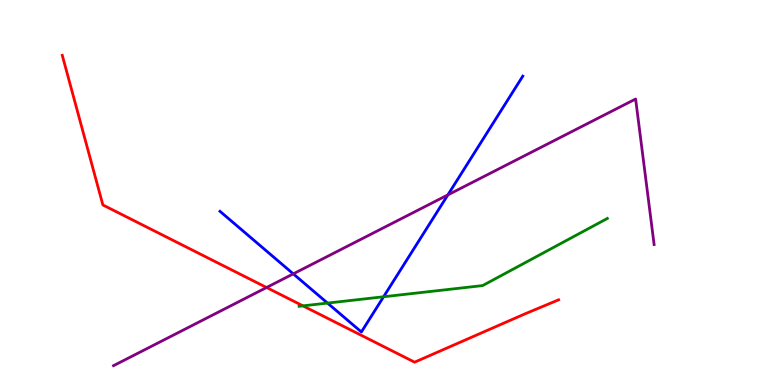[{'lines': ['blue', 'red'], 'intersections': []}, {'lines': ['green', 'red'], 'intersections': [{'x': 3.91, 'y': 2.06}]}, {'lines': ['purple', 'red'], 'intersections': [{'x': 3.44, 'y': 2.53}]}, {'lines': ['blue', 'green'], 'intersections': [{'x': 4.23, 'y': 2.13}, {'x': 4.95, 'y': 2.29}]}, {'lines': ['blue', 'purple'], 'intersections': [{'x': 3.78, 'y': 2.89}, {'x': 5.78, 'y': 4.94}]}, {'lines': ['green', 'purple'], 'intersections': []}]